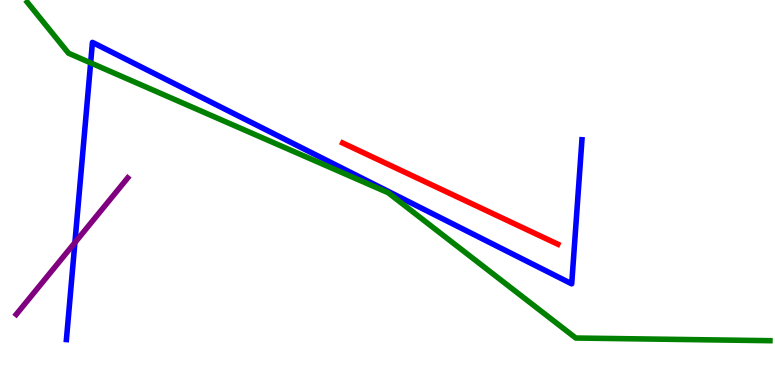[{'lines': ['blue', 'red'], 'intersections': []}, {'lines': ['green', 'red'], 'intersections': []}, {'lines': ['purple', 'red'], 'intersections': []}, {'lines': ['blue', 'green'], 'intersections': [{'x': 1.17, 'y': 8.37}]}, {'lines': ['blue', 'purple'], 'intersections': [{'x': 0.966, 'y': 3.7}]}, {'lines': ['green', 'purple'], 'intersections': []}]